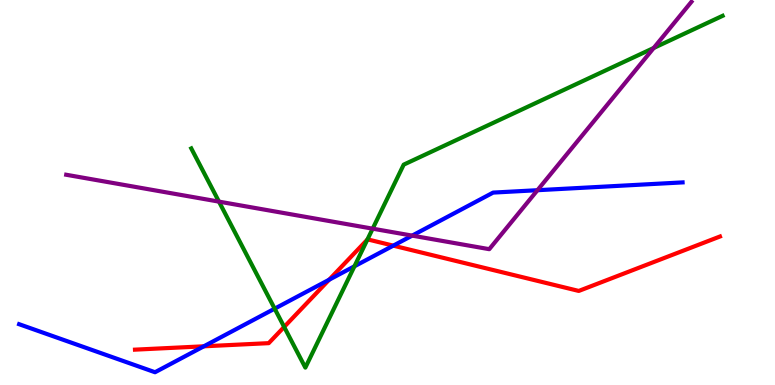[{'lines': ['blue', 'red'], 'intersections': [{'x': 2.63, 'y': 1.01}, {'x': 4.25, 'y': 2.73}, {'x': 5.07, 'y': 3.62}]}, {'lines': ['green', 'red'], 'intersections': [{'x': 3.67, 'y': 1.51}, {'x': 4.74, 'y': 3.78}]}, {'lines': ['purple', 'red'], 'intersections': []}, {'lines': ['blue', 'green'], 'intersections': [{'x': 3.54, 'y': 1.98}, {'x': 4.57, 'y': 3.08}]}, {'lines': ['blue', 'purple'], 'intersections': [{'x': 5.32, 'y': 3.88}, {'x': 6.94, 'y': 5.06}]}, {'lines': ['green', 'purple'], 'intersections': [{'x': 2.83, 'y': 4.76}, {'x': 4.81, 'y': 4.06}, {'x': 8.43, 'y': 8.75}]}]